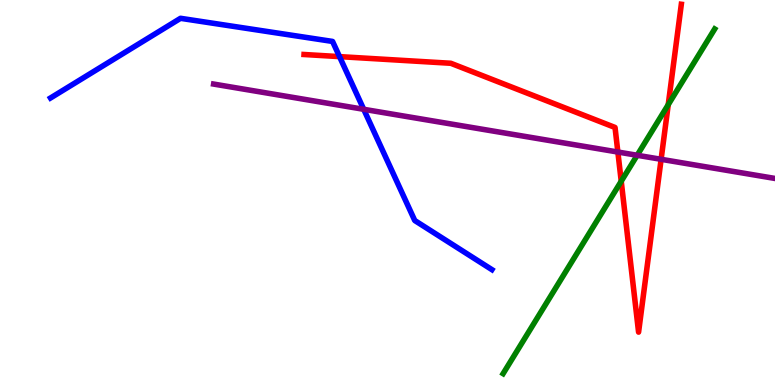[{'lines': ['blue', 'red'], 'intersections': [{'x': 4.38, 'y': 8.53}]}, {'lines': ['green', 'red'], 'intersections': [{'x': 8.02, 'y': 5.29}, {'x': 8.62, 'y': 7.28}]}, {'lines': ['purple', 'red'], 'intersections': [{'x': 7.97, 'y': 6.05}, {'x': 8.53, 'y': 5.86}]}, {'lines': ['blue', 'green'], 'intersections': []}, {'lines': ['blue', 'purple'], 'intersections': [{'x': 4.69, 'y': 7.16}]}, {'lines': ['green', 'purple'], 'intersections': [{'x': 8.22, 'y': 5.97}]}]